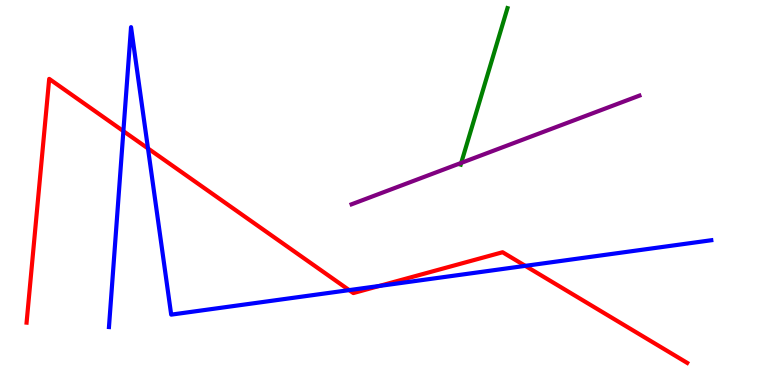[{'lines': ['blue', 'red'], 'intersections': [{'x': 1.59, 'y': 6.59}, {'x': 1.91, 'y': 6.14}, {'x': 4.51, 'y': 2.46}, {'x': 4.89, 'y': 2.57}, {'x': 6.78, 'y': 3.09}]}, {'lines': ['green', 'red'], 'intersections': []}, {'lines': ['purple', 'red'], 'intersections': []}, {'lines': ['blue', 'green'], 'intersections': []}, {'lines': ['blue', 'purple'], 'intersections': []}, {'lines': ['green', 'purple'], 'intersections': [{'x': 5.95, 'y': 5.77}]}]